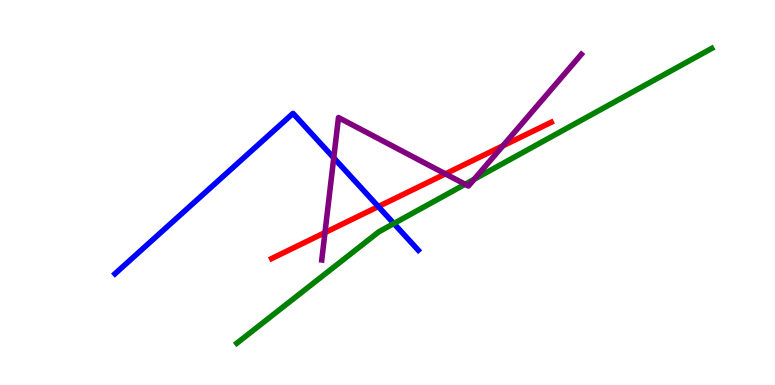[{'lines': ['blue', 'red'], 'intersections': [{'x': 4.88, 'y': 4.63}]}, {'lines': ['green', 'red'], 'intersections': []}, {'lines': ['purple', 'red'], 'intersections': [{'x': 4.19, 'y': 3.96}, {'x': 5.75, 'y': 5.48}, {'x': 6.49, 'y': 6.21}]}, {'lines': ['blue', 'green'], 'intersections': [{'x': 5.08, 'y': 4.19}]}, {'lines': ['blue', 'purple'], 'intersections': [{'x': 4.31, 'y': 5.9}]}, {'lines': ['green', 'purple'], 'intersections': [{'x': 6.0, 'y': 5.21}, {'x': 6.12, 'y': 5.34}]}]